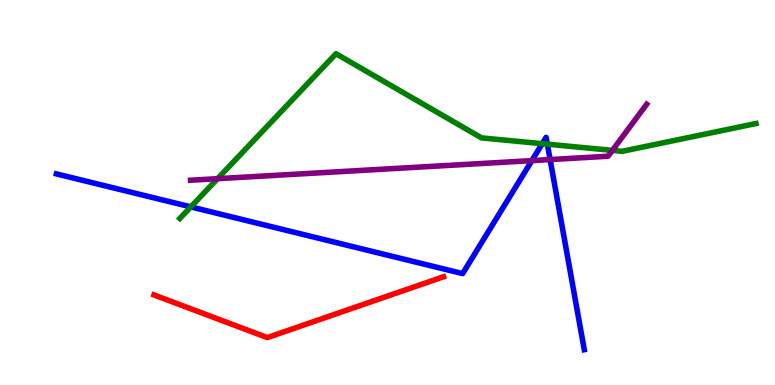[{'lines': ['blue', 'red'], 'intersections': []}, {'lines': ['green', 'red'], 'intersections': []}, {'lines': ['purple', 'red'], 'intersections': []}, {'lines': ['blue', 'green'], 'intersections': [{'x': 2.46, 'y': 4.63}, {'x': 7.0, 'y': 6.27}, {'x': 7.06, 'y': 6.26}]}, {'lines': ['blue', 'purple'], 'intersections': [{'x': 6.86, 'y': 5.83}, {'x': 7.1, 'y': 5.86}]}, {'lines': ['green', 'purple'], 'intersections': [{'x': 2.81, 'y': 5.36}, {'x': 7.9, 'y': 6.09}]}]